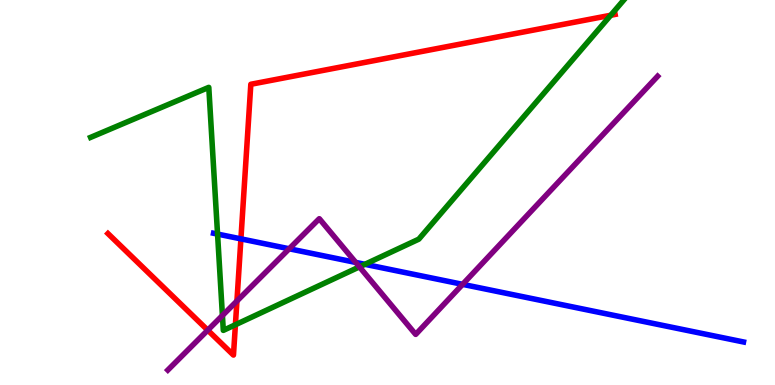[{'lines': ['blue', 'red'], 'intersections': [{'x': 3.11, 'y': 3.8}]}, {'lines': ['green', 'red'], 'intersections': [{'x': 3.04, 'y': 1.57}, {'x': 7.88, 'y': 9.6}]}, {'lines': ['purple', 'red'], 'intersections': [{'x': 2.68, 'y': 1.42}, {'x': 3.06, 'y': 2.18}]}, {'lines': ['blue', 'green'], 'intersections': [{'x': 2.81, 'y': 3.92}, {'x': 4.71, 'y': 3.13}]}, {'lines': ['blue', 'purple'], 'intersections': [{'x': 3.73, 'y': 3.54}, {'x': 4.59, 'y': 3.18}, {'x': 5.97, 'y': 2.61}]}, {'lines': ['green', 'purple'], 'intersections': [{'x': 2.87, 'y': 1.81}, {'x': 4.64, 'y': 3.07}]}]